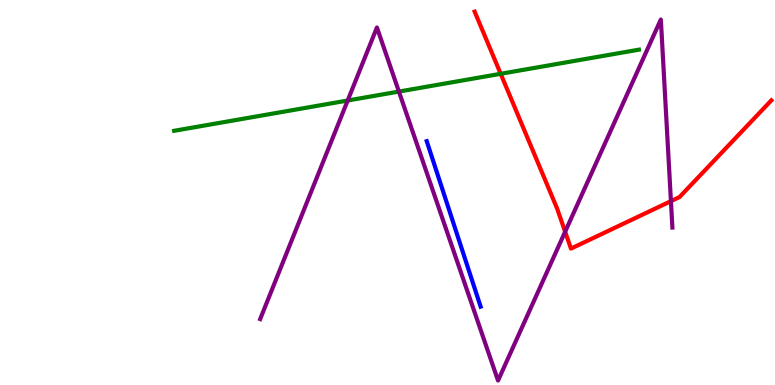[{'lines': ['blue', 'red'], 'intersections': []}, {'lines': ['green', 'red'], 'intersections': [{'x': 6.46, 'y': 8.08}]}, {'lines': ['purple', 'red'], 'intersections': [{'x': 7.29, 'y': 3.98}, {'x': 8.66, 'y': 4.78}]}, {'lines': ['blue', 'green'], 'intersections': []}, {'lines': ['blue', 'purple'], 'intersections': []}, {'lines': ['green', 'purple'], 'intersections': [{'x': 4.49, 'y': 7.39}, {'x': 5.15, 'y': 7.62}]}]